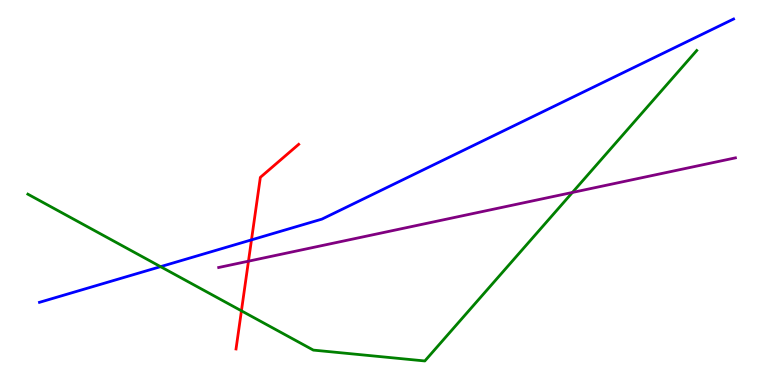[{'lines': ['blue', 'red'], 'intersections': [{'x': 3.24, 'y': 3.77}]}, {'lines': ['green', 'red'], 'intersections': [{'x': 3.12, 'y': 1.93}]}, {'lines': ['purple', 'red'], 'intersections': [{'x': 3.21, 'y': 3.22}]}, {'lines': ['blue', 'green'], 'intersections': [{'x': 2.07, 'y': 3.07}]}, {'lines': ['blue', 'purple'], 'intersections': []}, {'lines': ['green', 'purple'], 'intersections': [{'x': 7.39, 'y': 5.0}]}]